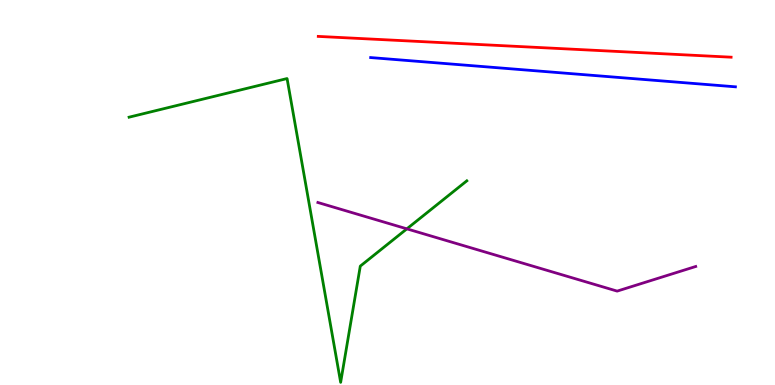[{'lines': ['blue', 'red'], 'intersections': []}, {'lines': ['green', 'red'], 'intersections': []}, {'lines': ['purple', 'red'], 'intersections': []}, {'lines': ['blue', 'green'], 'intersections': []}, {'lines': ['blue', 'purple'], 'intersections': []}, {'lines': ['green', 'purple'], 'intersections': [{'x': 5.25, 'y': 4.06}]}]